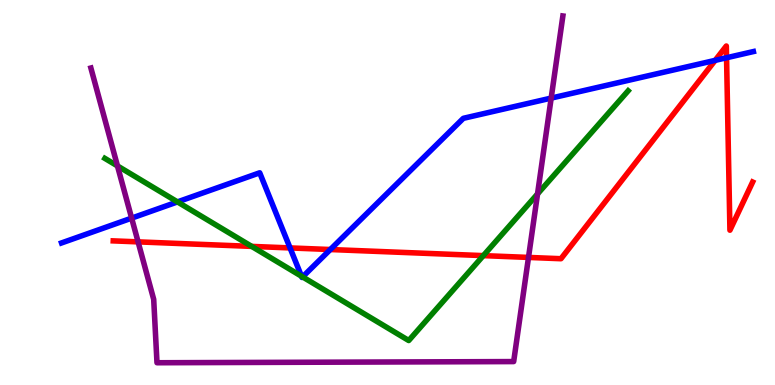[{'lines': ['blue', 'red'], 'intersections': [{'x': 3.74, 'y': 3.56}, {'x': 4.26, 'y': 3.52}, {'x': 9.23, 'y': 8.43}, {'x': 9.37, 'y': 8.5}]}, {'lines': ['green', 'red'], 'intersections': [{'x': 3.25, 'y': 3.6}, {'x': 6.24, 'y': 3.36}]}, {'lines': ['purple', 'red'], 'intersections': [{'x': 1.78, 'y': 3.72}, {'x': 6.82, 'y': 3.31}]}, {'lines': ['blue', 'green'], 'intersections': [{'x': 2.29, 'y': 4.76}, {'x': 3.89, 'y': 2.82}, {'x': 3.9, 'y': 2.81}]}, {'lines': ['blue', 'purple'], 'intersections': [{'x': 1.7, 'y': 4.33}, {'x': 7.11, 'y': 7.45}]}, {'lines': ['green', 'purple'], 'intersections': [{'x': 1.52, 'y': 5.69}, {'x': 6.94, 'y': 4.96}]}]